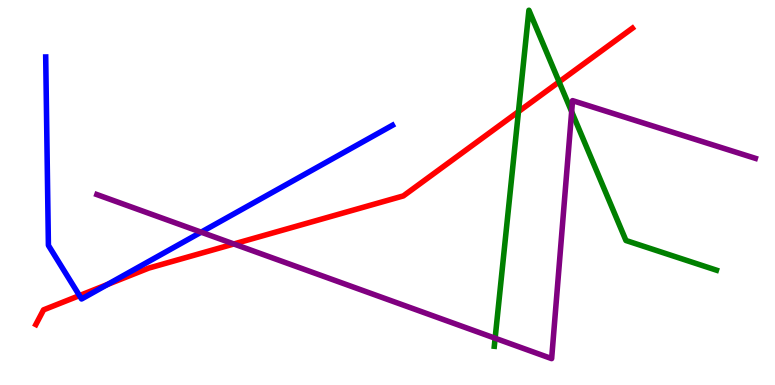[{'lines': ['blue', 'red'], 'intersections': [{'x': 1.03, 'y': 2.32}, {'x': 1.39, 'y': 2.61}]}, {'lines': ['green', 'red'], 'intersections': [{'x': 6.69, 'y': 7.1}, {'x': 7.21, 'y': 7.87}]}, {'lines': ['purple', 'red'], 'intersections': [{'x': 3.02, 'y': 3.66}]}, {'lines': ['blue', 'green'], 'intersections': []}, {'lines': ['blue', 'purple'], 'intersections': [{'x': 2.6, 'y': 3.97}]}, {'lines': ['green', 'purple'], 'intersections': [{'x': 6.39, 'y': 1.21}, {'x': 7.38, 'y': 7.1}]}]